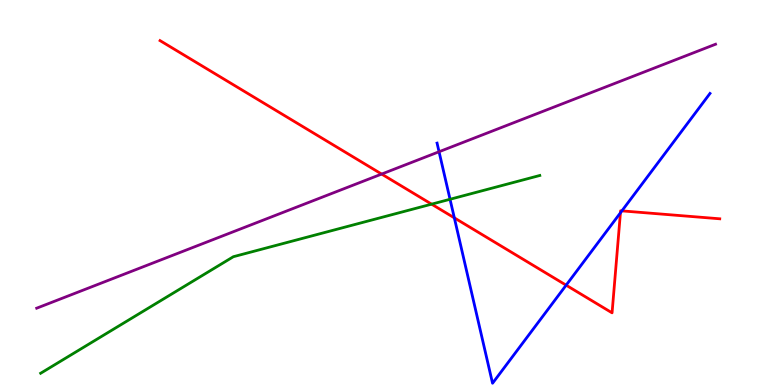[{'lines': ['blue', 'red'], 'intersections': [{'x': 5.86, 'y': 4.34}, {'x': 7.3, 'y': 2.59}, {'x': 8.01, 'y': 4.47}, {'x': 8.02, 'y': 4.52}]}, {'lines': ['green', 'red'], 'intersections': [{'x': 5.57, 'y': 4.7}]}, {'lines': ['purple', 'red'], 'intersections': [{'x': 4.92, 'y': 5.48}]}, {'lines': ['blue', 'green'], 'intersections': [{'x': 5.81, 'y': 4.82}]}, {'lines': ['blue', 'purple'], 'intersections': [{'x': 5.67, 'y': 6.06}]}, {'lines': ['green', 'purple'], 'intersections': []}]